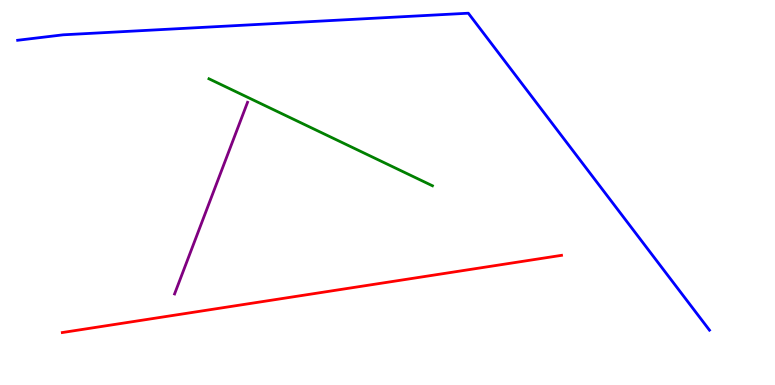[{'lines': ['blue', 'red'], 'intersections': []}, {'lines': ['green', 'red'], 'intersections': []}, {'lines': ['purple', 'red'], 'intersections': []}, {'lines': ['blue', 'green'], 'intersections': []}, {'lines': ['blue', 'purple'], 'intersections': []}, {'lines': ['green', 'purple'], 'intersections': []}]